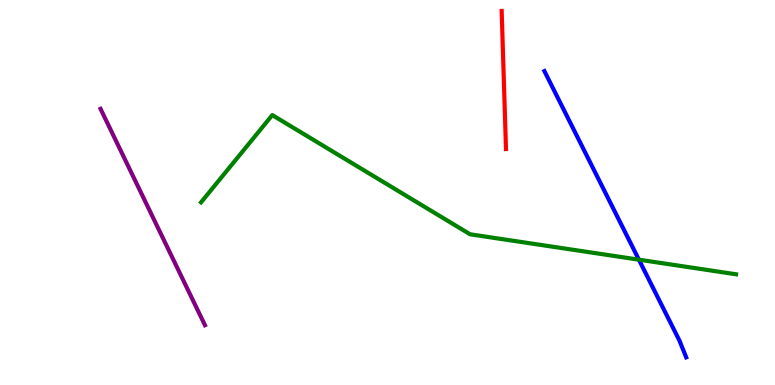[{'lines': ['blue', 'red'], 'intersections': []}, {'lines': ['green', 'red'], 'intersections': []}, {'lines': ['purple', 'red'], 'intersections': []}, {'lines': ['blue', 'green'], 'intersections': [{'x': 8.24, 'y': 3.26}]}, {'lines': ['blue', 'purple'], 'intersections': []}, {'lines': ['green', 'purple'], 'intersections': []}]